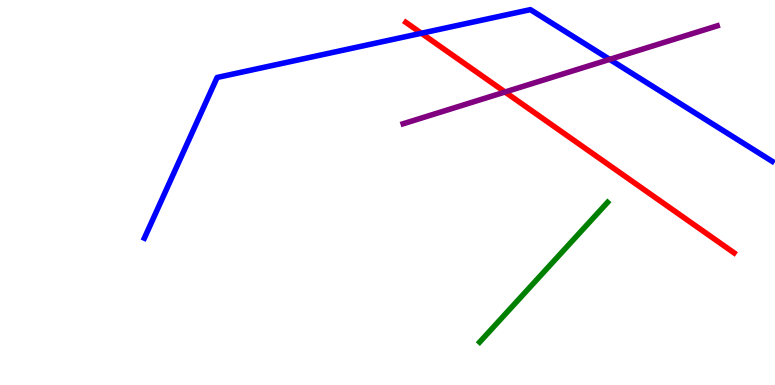[{'lines': ['blue', 'red'], 'intersections': [{'x': 5.44, 'y': 9.14}]}, {'lines': ['green', 'red'], 'intersections': []}, {'lines': ['purple', 'red'], 'intersections': [{'x': 6.52, 'y': 7.61}]}, {'lines': ['blue', 'green'], 'intersections': []}, {'lines': ['blue', 'purple'], 'intersections': [{'x': 7.87, 'y': 8.46}]}, {'lines': ['green', 'purple'], 'intersections': []}]